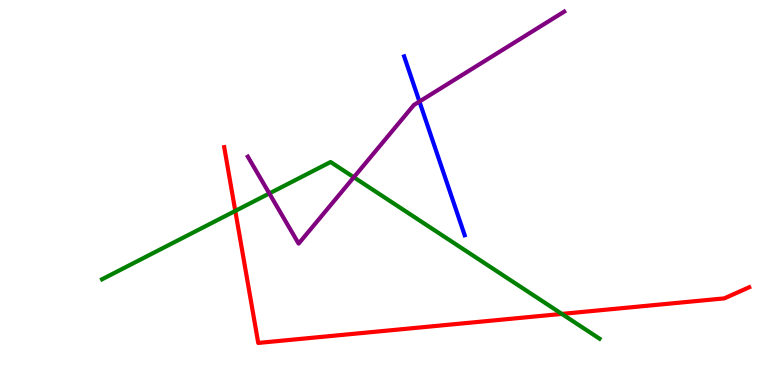[{'lines': ['blue', 'red'], 'intersections': []}, {'lines': ['green', 'red'], 'intersections': [{'x': 3.04, 'y': 4.52}, {'x': 7.25, 'y': 1.85}]}, {'lines': ['purple', 'red'], 'intersections': []}, {'lines': ['blue', 'green'], 'intersections': []}, {'lines': ['blue', 'purple'], 'intersections': [{'x': 5.41, 'y': 7.36}]}, {'lines': ['green', 'purple'], 'intersections': [{'x': 3.48, 'y': 4.98}, {'x': 4.57, 'y': 5.4}]}]